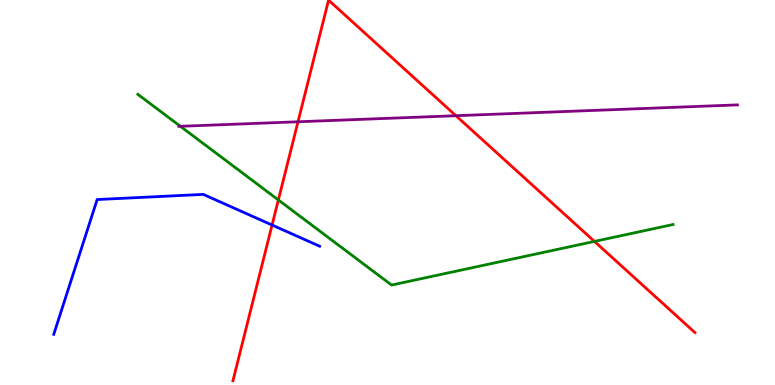[{'lines': ['blue', 'red'], 'intersections': [{'x': 3.51, 'y': 4.16}]}, {'lines': ['green', 'red'], 'intersections': [{'x': 3.59, 'y': 4.81}, {'x': 7.67, 'y': 3.73}]}, {'lines': ['purple', 'red'], 'intersections': [{'x': 3.85, 'y': 6.84}, {'x': 5.88, 'y': 6.99}]}, {'lines': ['blue', 'green'], 'intersections': []}, {'lines': ['blue', 'purple'], 'intersections': []}, {'lines': ['green', 'purple'], 'intersections': [{'x': 2.33, 'y': 6.72}]}]